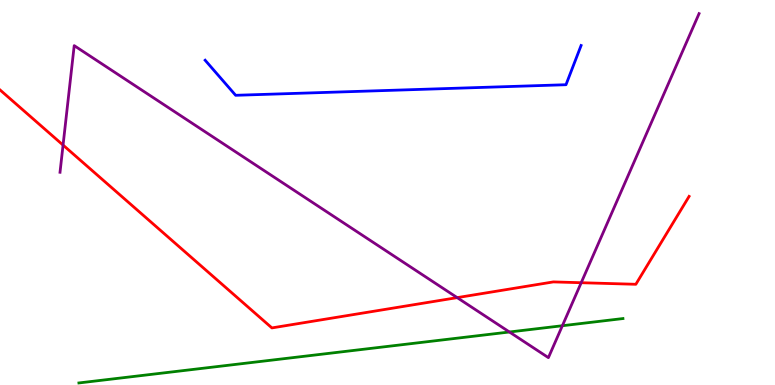[{'lines': ['blue', 'red'], 'intersections': []}, {'lines': ['green', 'red'], 'intersections': []}, {'lines': ['purple', 'red'], 'intersections': [{'x': 0.814, 'y': 6.23}, {'x': 5.9, 'y': 2.27}, {'x': 7.5, 'y': 2.66}]}, {'lines': ['blue', 'green'], 'intersections': []}, {'lines': ['blue', 'purple'], 'intersections': []}, {'lines': ['green', 'purple'], 'intersections': [{'x': 6.57, 'y': 1.38}, {'x': 7.26, 'y': 1.54}]}]